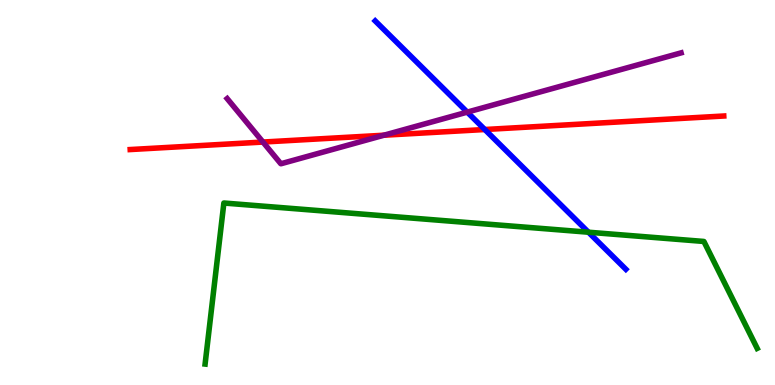[{'lines': ['blue', 'red'], 'intersections': [{'x': 6.26, 'y': 6.64}]}, {'lines': ['green', 'red'], 'intersections': []}, {'lines': ['purple', 'red'], 'intersections': [{'x': 3.39, 'y': 6.31}, {'x': 4.95, 'y': 6.49}]}, {'lines': ['blue', 'green'], 'intersections': [{'x': 7.59, 'y': 3.97}]}, {'lines': ['blue', 'purple'], 'intersections': [{'x': 6.03, 'y': 7.09}]}, {'lines': ['green', 'purple'], 'intersections': []}]